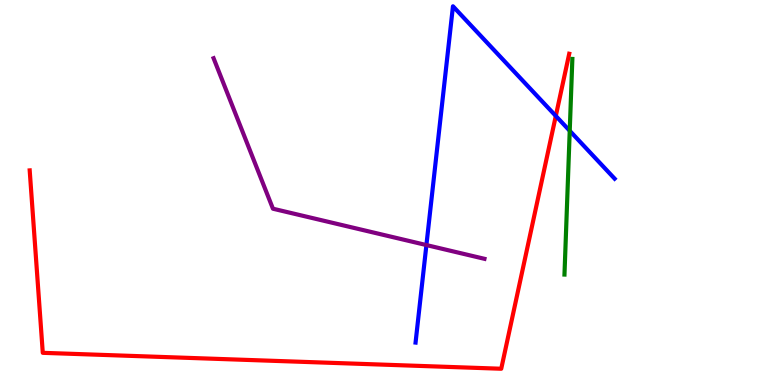[{'lines': ['blue', 'red'], 'intersections': [{'x': 7.17, 'y': 6.99}]}, {'lines': ['green', 'red'], 'intersections': []}, {'lines': ['purple', 'red'], 'intersections': []}, {'lines': ['blue', 'green'], 'intersections': [{'x': 7.35, 'y': 6.6}]}, {'lines': ['blue', 'purple'], 'intersections': [{'x': 5.5, 'y': 3.63}]}, {'lines': ['green', 'purple'], 'intersections': []}]